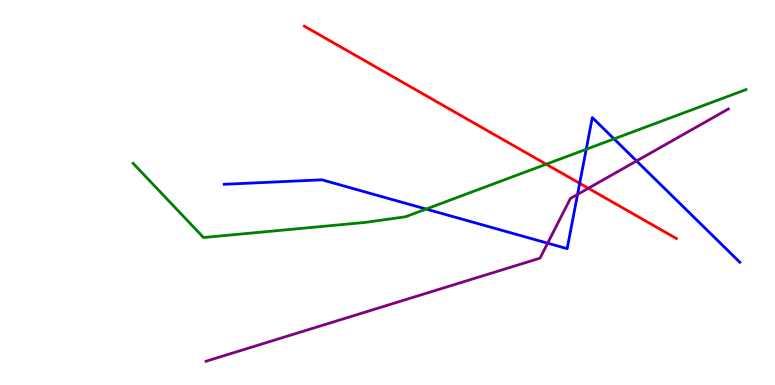[{'lines': ['blue', 'red'], 'intersections': [{'x': 7.48, 'y': 5.24}]}, {'lines': ['green', 'red'], 'intersections': [{'x': 7.05, 'y': 5.73}]}, {'lines': ['purple', 'red'], 'intersections': [{'x': 7.59, 'y': 5.11}]}, {'lines': ['blue', 'green'], 'intersections': [{'x': 5.5, 'y': 4.57}, {'x': 7.56, 'y': 6.12}, {'x': 7.92, 'y': 6.39}]}, {'lines': ['blue', 'purple'], 'intersections': [{'x': 7.07, 'y': 3.68}, {'x': 7.45, 'y': 4.95}, {'x': 8.21, 'y': 5.82}]}, {'lines': ['green', 'purple'], 'intersections': []}]